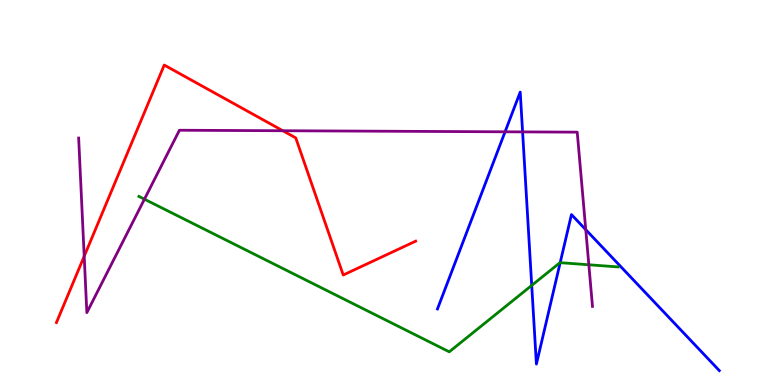[{'lines': ['blue', 'red'], 'intersections': []}, {'lines': ['green', 'red'], 'intersections': []}, {'lines': ['purple', 'red'], 'intersections': [{'x': 1.09, 'y': 3.34}, {'x': 3.65, 'y': 6.6}]}, {'lines': ['blue', 'green'], 'intersections': [{'x': 6.86, 'y': 2.59}, {'x': 7.23, 'y': 3.18}]}, {'lines': ['blue', 'purple'], 'intersections': [{'x': 6.52, 'y': 6.58}, {'x': 6.74, 'y': 6.57}, {'x': 7.56, 'y': 4.03}]}, {'lines': ['green', 'purple'], 'intersections': [{'x': 1.86, 'y': 4.83}, {'x': 7.6, 'y': 3.12}]}]